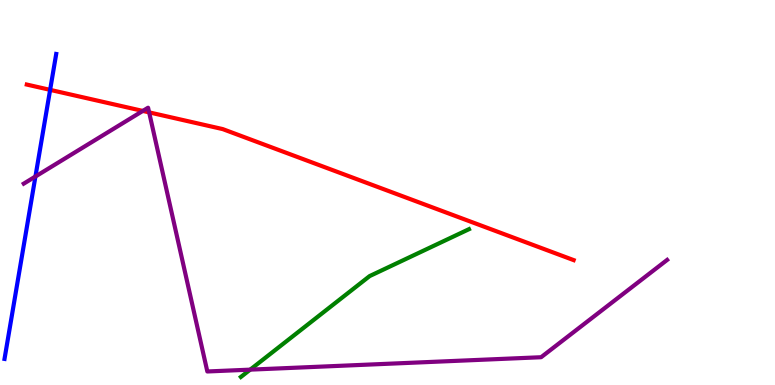[{'lines': ['blue', 'red'], 'intersections': [{'x': 0.647, 'y': 7.67}]}, {'lines': ['green', 'red'], 'intersections': []}, {'lines': ['purple', 'red'], 'intersections': [{'x': 1.84, 'y': 7.12}, {'x': 1.92, 'y': 7.08}]}, {'lines': ['blue', 'green'], 'intersections': []}, {'lines': ['blue', 'purple'], 'intersections': [{'x': 0.457, 'y': 5.42}]}, {'lines': ['green', 'purple'], 'intersections': [{'x': 3.23, 'y': 0.399}]}]